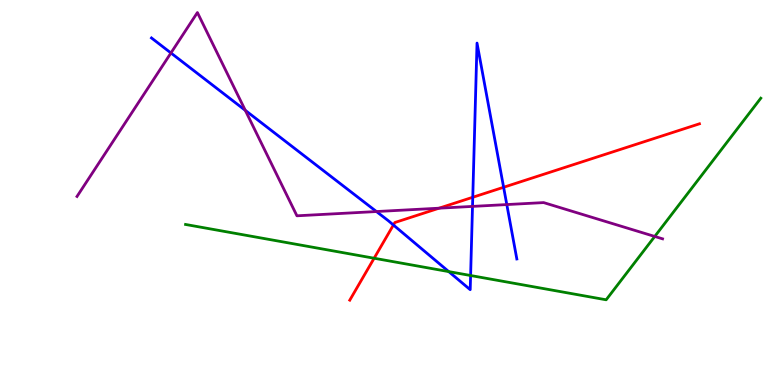[{'lines': ['blue', 'red'], 'intersections': [{'x': 5.08, 'y': 4.16}, {'x': 6.1, 'y': 4.88}, {'x': 6.5, 'y': 5.14}]}, {'lines': ['green', 'red'], 'intersections': [{'x': 4.83, 'y': 3.29}]}, {'lines': ['purple', 'red'], 'intersections': [{'x': 5.67, 'y': 4.59}]}, {'lines': ['blue', 'green'], 'intersections': [{'x': 5.79, 'y': 2.95}, {'x': 6.07, 'y': 2.84}]}, {'lines': ['blue', 'purple'], 'intersections': [{'x': 2.21, 'y': 8.62}, {'x': 3.17, 'y': 7.13}, {'x': 4.86, 'y': 4.51}, {'x': 6.1, 'y': 4.64}, {'x': 6.54, 'y': 4.69}]}, {'lines': ['green', 'purple'], 'intersections': [{'x': 8.45, 'y': 3.86}]}]